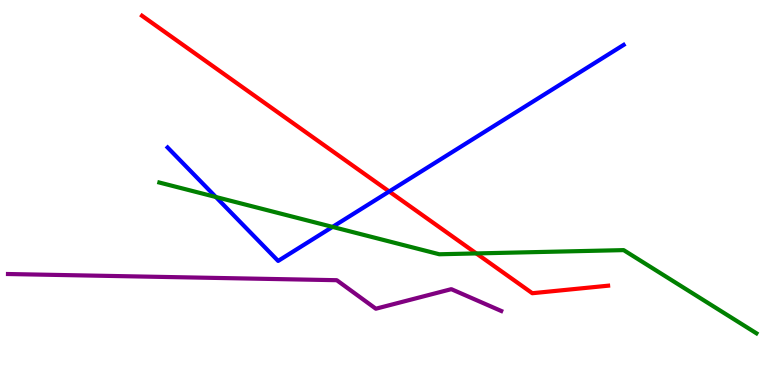[{'lines': ['blue', 'red'], 'intersections': [{'x': 5.02, 'y': 5.03}]}, {'lines': ['green', 'red'], 'intersections': [{'x': 6.15, 'y': 3.42}]}, {'lines': ['purple', 'red'], 'intersections': []}, {'lines': ['blue', 'green'], 'intersections': [{'x': 2.79, 'y': 4.88}, {'x': 4.29, 'y': 4.11}]}, {'lines': ['blue', 'purple'], 'intersections': []}, {'lines': ['green', 'purple'], 'intersections': []}]